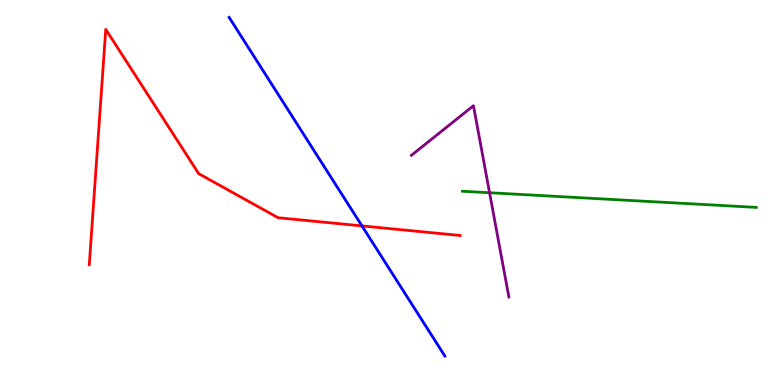[{'lines': ['blue', 'red'], 'intersections': [{'x': 4.67, 'y': 4.13}]}, {'lines': ['green', 'red'], 'intersections': []}, {'lines': ['purple', 'red'], 'intersections': []}, {'lines': ['blue', 'green'], 'intersections': []}, {'lines': ['blue', 'purple'], 'intersections': []}, {'lines': ['green', 'purple'], 'intersections': [{'x': 6.32, 'y': 4.99}]}]